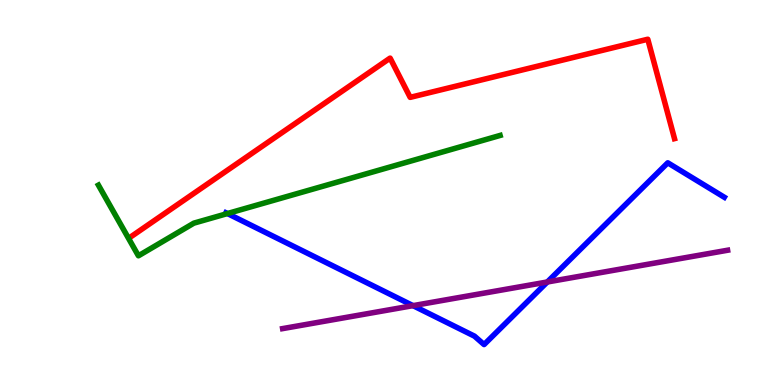[{'lines': ['blue', 'red'], 'intersections': []}, {'lines': ['green', 'red'], 'intersections': []}, {'lines': ['purple', 'red'], 'intersections': []}, {'lines': ['blue', 'green'], 'intersections': [{'x': 2.93, 'y': 4.45}]}, {'lines': ['blue', 'purple'], 'intersections': [{'x': 5.33, 'y': 2.06}, {'x': 7.06, 'y': 2.68}]}, {'lines': ['green', 'purple'], 'intersections': []}]